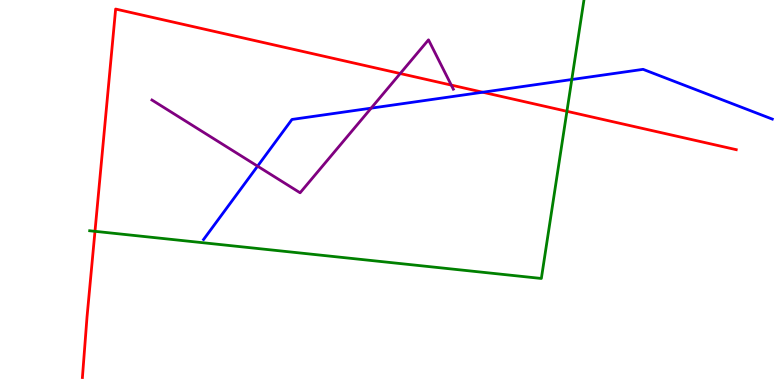[{'lines': ['blue', 'red'], 'intersections': [{'x': 6.23, 'y': 7.6}]}, {'lines': ['green', 'red'], 'intersections': [{'x': 1.23, 'y': 3.99}, {'x': 7.32, 'y': 7.11}]}, {'lines': ['purple', 'red'], 'intersections': [{'x': 5.16, 'y': 8.09}, {'x': 5.82, 'y': 7.79}]}, {'lines': ['blue', 'green'], 'intersections': [{'x': 7.38, 'y': 7.93}]}, {'lines': ['blue', 'purple'], 'intersections': [{'x': 3.32, 'y': 5.68}, {'x': 4.79, 'y': 7.19}]}, {'lines': ['green', 'purple'], 'intersections': []}]